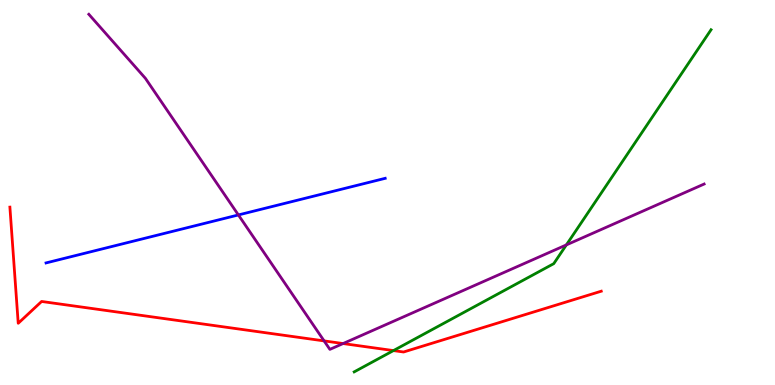[{'lines': ['blue', 'red'], 'intersections': []}, {'lines': ['green', 'red'], 'intersections': [{'x': 5.08, 'y': 0.894}]}, {'lines': ['purple', 'red'], 'intersections': [{'x': 4.18, 'y': 1.15}, {'x': 4.43, 'y': 1.08}]}, {'lines': ['blue', 'green'], 'intersections': []}, {'lines': ['blue', 'purple'], 'intersections': [{'x': 3.08, 'y': 4.42}]}, {'lines': ['green', 'purple'], 'intersections': [{'x': 7.31, 'y': 3.64}]}]